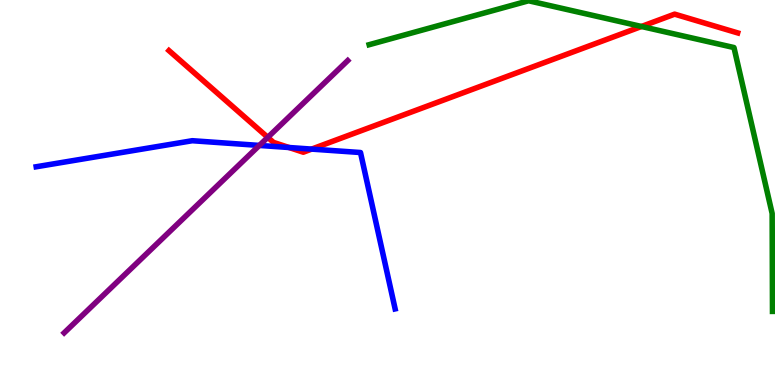[{'lines': ['blue', 'red'], 'intersections': [{'x': 3.73, 'y': 6.17}, {'x': 4.02, 'y': 6.13}]}, {'lines': ['green', 'red'], 'intersections': [{'x': 8.28, 'y': 9.31}]}, {'lines': ['purple', 'red'], 'intersections': [{'x': 3.46, 'y': 6.43}]}, {'lines': ['blue', 'green'], 'intersections': []}, {'lines': ['blue', 'purple'], 'intersections': [{'x': 3.35, 'y': 6.22}]}, {'lines': ['green', 'purple'], 'intersections': []}]